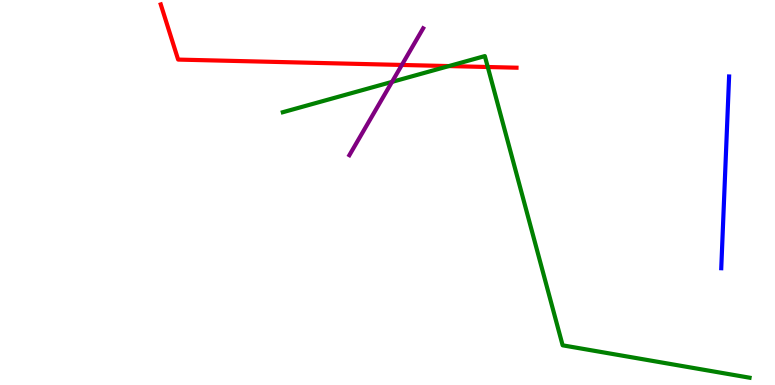[{'lines': ['blue', 'red'], 'intersections': []}, {'lines': ['green', 'red'], 'intersections': [{'x': 5.79, 'y': 8.28}, {'x': 6.29, 'y': 8.26}]}, {'lines': ['purple', 'red'], 'intersections': [{'x': 5.19, 'y': 8.31}]}, {'lines': ['blue', 'green'], 'intersections': []}, {'lines': ['blue', 'purple'], 'intersections': []}, {'lines': ['green', 'purple'], 'intersections': [{'x': 5.06, 'y': 7.87}]}]